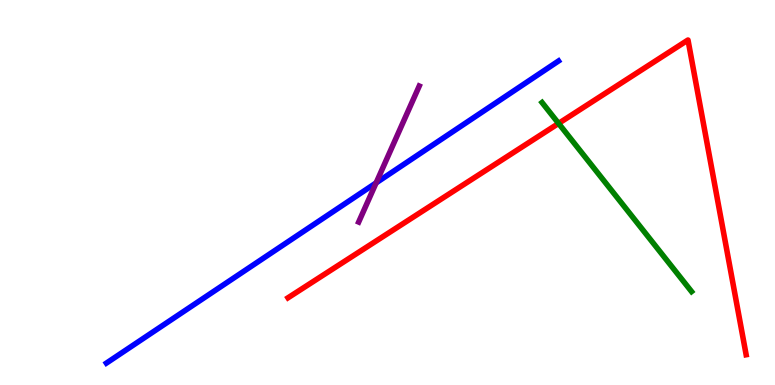[{'lines': ['blue', 'red'], 'intersections': []}, {'lines': ['green', 'red'], 'intersections': [{'x': 7.21, 'y': 6.79}]}, {'lines': ['purple', 'red'], 'intersections': []}, {'lines': ['blue', 'green'], 'intersections': []}, {'lines': ['blue', 'purple'], 'intersections': [{'x': 4.85, 'y': 5.25}]}, {'lines': ['green', 'purple'], 'intersections': []}]